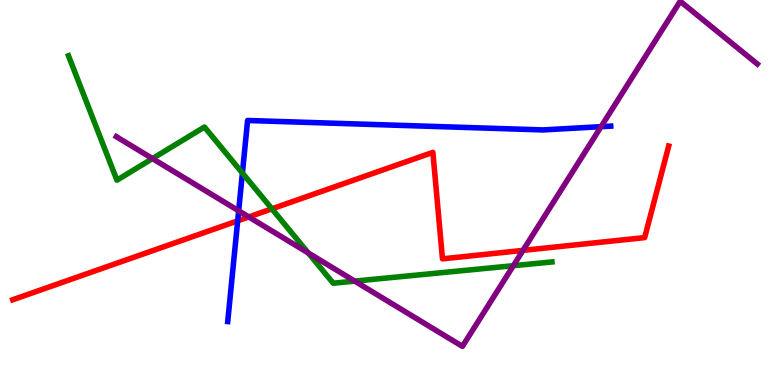[{'lines': ['blue', 'red'], 'intersections': [{'x': 3.07, 'y': 4.26}]}, {'lines': ['green', 'red'], 'intersections': [{'x': 3.51, 'y': 4.58}]}, {'lines': ['purple', 'red'], 'intersections': [{'x': 3.21, 'y': 4.37}, {'x': 6.75, 'y': 3.5}]}, {'lines': ['blue', 'green'], 'intersections': [{'x': 3.13, 'y': 5.51}]}, {'lines': ['blue', 'purple'], 'intersections': [{'x': 3.08, 'y': 4.52}, {'x': 7.76, 'y': 6.71}]}, {'lines': ['green', 'purple'], 'intersections': [{'x': 1.97, 'y': 5.88}, {'x': 3.98, 'y': 3.43}, {'x': 4.58, 'y': 2.7}, {'x': 6.62, 'y': 3.1}]}]